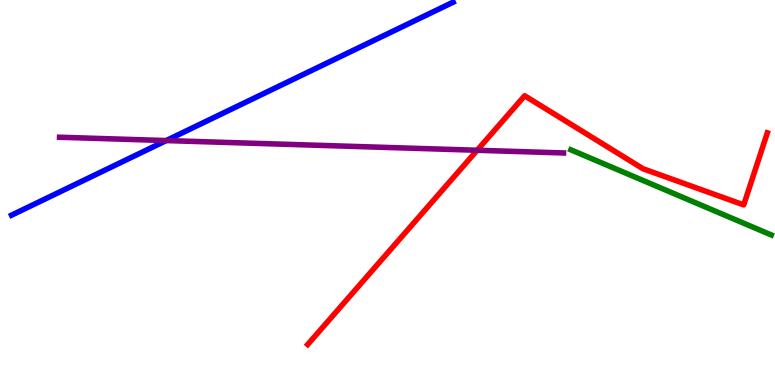[{'lines': ['blue', 'red'], 'intersections': []}, {'lines': ['green', 'red'], 'intersections': []}, {'lines': ['purple', 'red'], 'intersections': [{'x': 6.16, 'y': 6.1}]}, {'lines': ['blue', 'green'], 'intersections': []}, {'lines': ['blue', 'purple'], 'intersections': [{'x': 2.15, 'y': 6.35}]}, {'lines': ['green', 'purple'], 'intersections': []}]